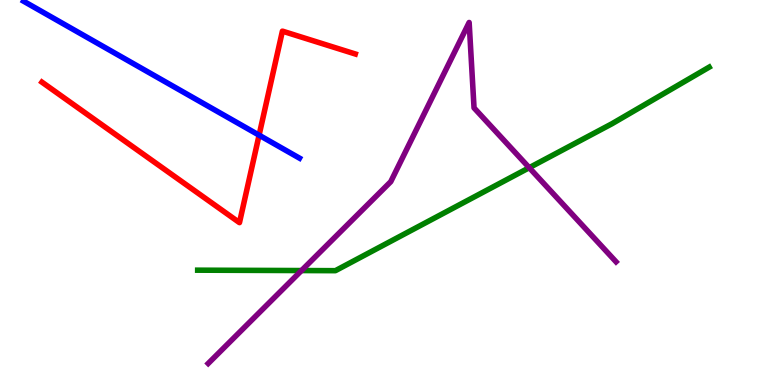[{'lines': ['blue', 'red'], 'intersections': [{'x': 3.34, 'y': 6.49}]}, {'lines': ['green', 'red'], 'intersections': []}, {'lines': ['purple', 'red'], 'intersections': []}, {'lines': ['blue', 'green'], 'intersections': []}, {'lines': ['blue', 'purple'], 'intersections': []}, {'lines': ['green', 'purple'], 'intersections': [{'x': 3.89, 'y': 2.97}, {'x': 6.83, 'y': 5.64}]}]